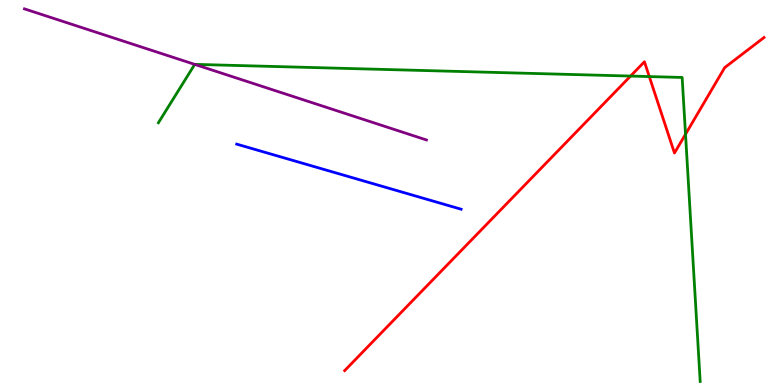[{'lines': ['blue', 'red'], 'intersections': []}, {'lines': ['green', 'red'], 'intersections': [{'x': 8.14, 'y': 8.02}, {'x': 8.38, 'y': 8.01}, {'x': 8.85, 'y': 6.51}]}, {'lines': ['purple', 'red'], 'intersections': []}, {'lines': ['blue', 'green'], 'intersections': []}, {'lines': ['blue', 'purple'], 'intersections': []}, {'lines': ['green', 'purple'], 'intersections': [{'x': 2.51, 'y': 8.33}]}]